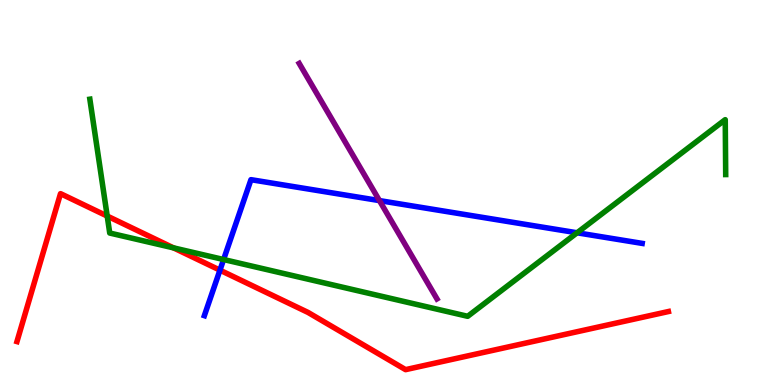[{'lines': ['blue', 'red'], 'intersections': [{'x': 2.84, 'y': 2.98}]}, {'lines': ['green', 'red'], 'intersections': [{'x': 1.38, 'y': 4.39}, {'x': 2.24, 'y': 3.56}]}, {'lines': ['purple', 'red'], 'intersections': []}, {'lines': ['blue', 'green'], 'intersections': [{'x': 2.89, 'y': 3.26}, {'x': 7.45, 'y': 3.95}]}, {'lines': ['blue', 'purple'], 'intersections': [{'x': 4.9, 'y': 4.79}]}, {'lines': ['green', 'purple'], 'intersections': []}]